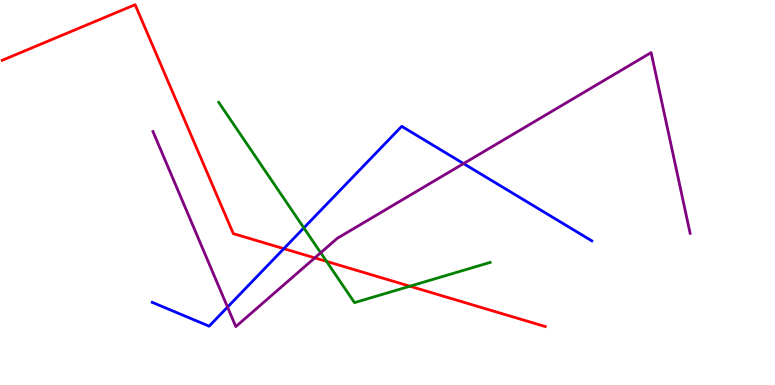[{'lines': ['blue', 'red'], 'intersections': [{'x': 3.66, 'y': 3.54}]}, {'lines': ['green', 'red'], 'intersections': [{'x': 4.21, 'y': 3.21}, {'x': 5.29, 'y': 2.57}]}, {'lines': ['purple', 'red'], 'intersections': [{'x': 4.06, 'y': 3.3}]}, {'lines': ['blue', 'green'], 'intersections': [{'x': 3.92, 'y': 4.08}]}, {'lines': ['blue', 'purple'], 'intersections': [{'x': 2.94, 'y': 2.02}, {'x': 5.98, 'y': 5.75}]}, {'lines': ['green', 'purple'], 'intersections': [{'x': 4.14, 'y': 3.44}]}]